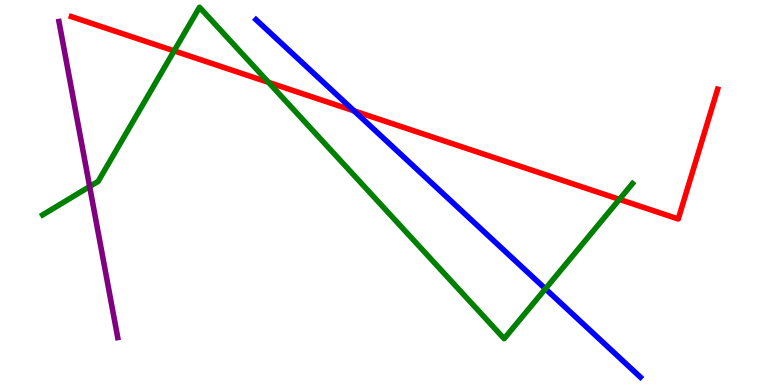[{'lines': ['blue', 'red'], 'intersections': [{'x': 4.57, 'y': 7.12}]}, {'lines': ['green', 'red'], 'intersections': [{'x': 2.25, 'y': 8.68}, {'x': 3.47, 'y': 7.86}, {'x': 7.99, 'y': 4.82}]}, {'lines': ['purple', 'red'], 'intersections': []}, {'lines': ['blue', 'green'], 'intersections': [{'x': 7.04, 'y': 2.5}]}, {'lines': ['blue', 'purple'], 'intersections': []}, {'lines': ['green', 'purple'], 'intersections': [{'x': 1.16, 'y': 5.15}]}]